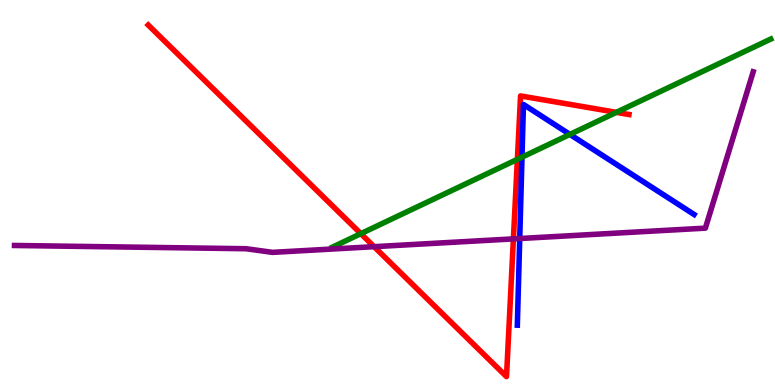[{'lines': ['blue', 'red'], 'intersections': []}, {'lines': ['green', 'red'], 'intersections': [{'x': 4.66, 'y': 3.93}, {'x': 6.68, 'y': 5.86}, {'x': 7.95, 'y': 7.08}]}, {'lines': ['purple', 'red'], 'intersections': [{'x': 4.83, 'y': 3.59}, {'x': 6.62, 'y': 3.8}]}, {'lines': ['blue', 'green'], 'intersections': [{'x': 6.74, 'y': 5.92}, {'x': 7.35, 'y': 6.51}]}, {'lines': ['blue', 'purple'], 'intersections': [{'x': 6.71, 'y': 3.8}]}, {'lines': ['green', 'purple'], 'intersections': []}]